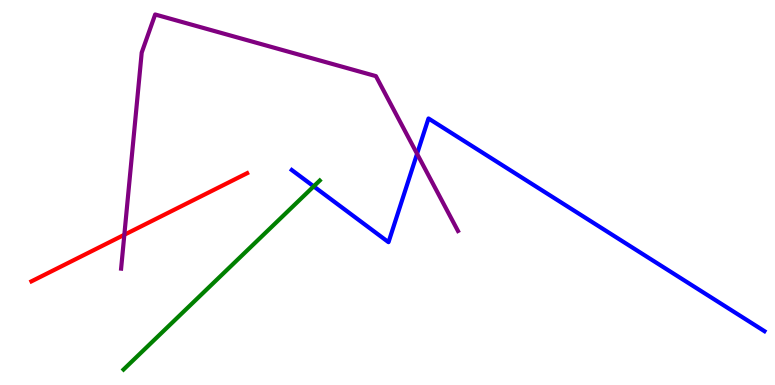[{'lines': ['blue', 'red'], 'intersections': []}, {'lines': ['green', 'red'], 'intersections': []}, {'lines': ['purple', 'red'], 'intersections': [{'x': 1.6, 'y': 3.9}]}, {'lines': ['blue', 'green'], 'intersections': [{'x': 4.05, 'y': 5.16}]}, {'lines': ['blue', 'purple'], 'intersections': [{'x': 5.38, 'y': 6.01}]}, {'lines': ['green', 'purple'], 'intersections': []}]